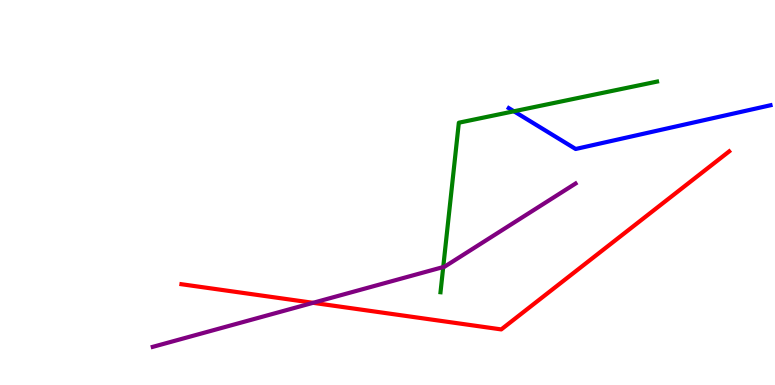[{'lines': ['blue', 'red'], 'intersections': []}, {'lines': ['green', 'red'], 'intersections': []}, {'lines': ['purple', 'red'], 'intersections': [{'x': 4.04, 'y': 2.13}]}, {'lines': ['blue', 'green'], 'intersections': [{'x': 6.63, 'y': 7.11}]}, {'lines': ['blue', 'purple'], 'intersections': []}, {'lines': ['green', 'purple'], 'intersections': [{'x': 5.72, 'y': 3.06}]}]